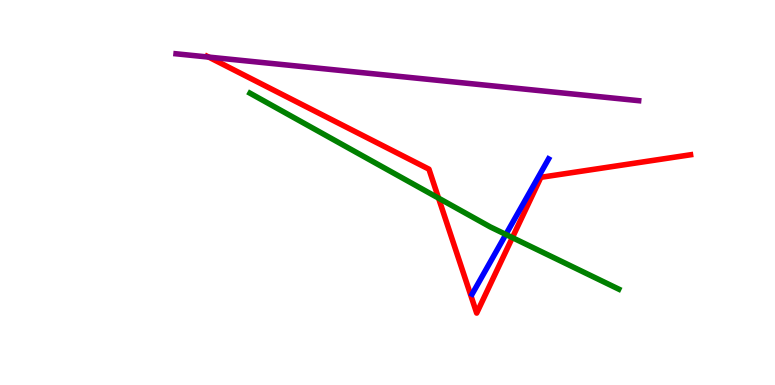[{'lines': ['blue', 'red'], 'intersections': []}, {'lines': ['green', 'red'], 'intersections': [{'x': 5.66, 'y': 4.85}, {'x': 6.61, 'y': 3.83}]}, {'lines': ['purple', 'red'], 'intersections': [{'x': 2.69, 'y': 8.52}]}, {'lines': ['blue', 'green'], 'intersections': [{'x': 6.53, 'y': 3.91}]}, {'lines': ['blue', 'purple'], 'intersections': []}, {'lines': ['green', 'purple'], 'intersections': []}]